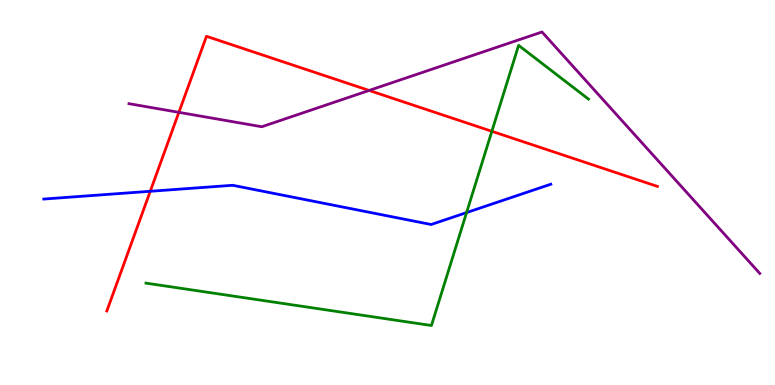[{'lines': ['blue', 'red'], 'intersections': [{'x': 1.94, 'y': 5.03}]}, {'lines': ['green', 'red'], 'intersections': [{'x': 6.35, 'y': 6.59}]}, {'lines': ['purple', 'red'], 'intersections': [{'x': 2.31, 'y': 7.08}, {'x': 4.76, 'y': 7.65}]}, {'lines': ['blue', 'green'], 'intersections': [{'x': 6.02, 'y': 4.48}]}, {'lines': ['blue', 'purple'], 'intersections': []}, {'lines': ['green', 'purple'], 'intersections': []}]